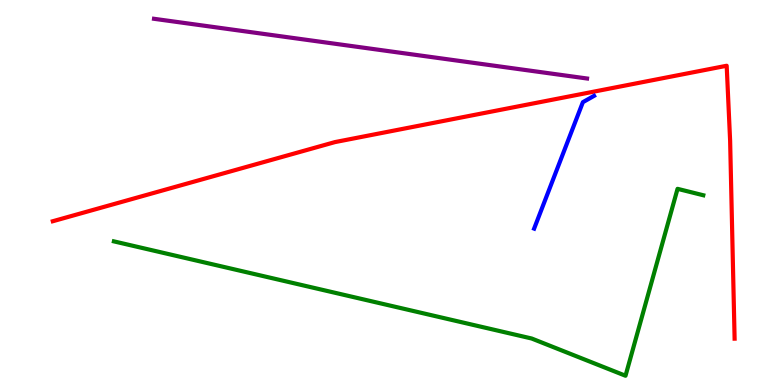[{'lines': ['blue', 'red'], 'intersections': []}, {'lines': ['green', 'red'], 'intersections': []}, {'lines': ['purple', 'red'], 'intersections': []}, {'lines': ['blue', 'green'], 'intersections': []}, {'lines': ['blue', 'purple'], 'intersections': []}, {'lines': ['green', 'purple'], 'intersections': []}]